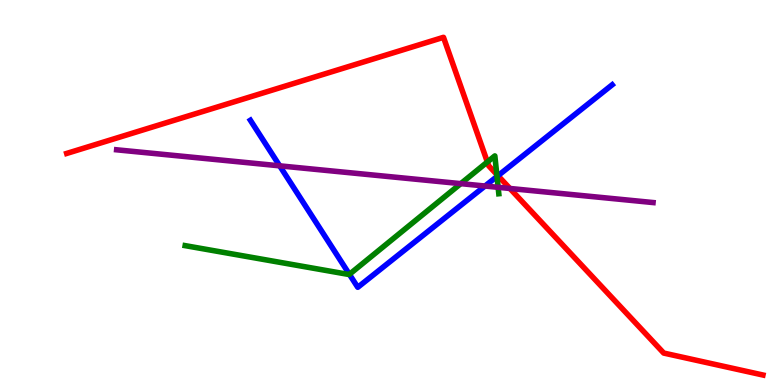[{'lines': ['blue', 'red'], 'intersections': [{'x': 6.43, 'y': 5.44}]}, {'lines': ['green', 'red'], 'intersections': [{'x': 6.29, 'y': 5.79}, {'x': 6.41, 'y': 5.47}]}, {'lines': ['purple', 'red'], 'intersections': [{'x': 6.58, 'y': 5.1}]}, {'lines': ['blue', 'green'], 'intersections': [{'x': 4.51, 'y': 2.87}, {'x': 6.41, 'y': 5.42}]}, {'lines': ['blue', 'purple'], 'intersections': [{'x': 3.61, 'y': 5.69}, {'x': 6.26, 'y': 5.17}]}, {'lines': ['green', 'purple'], 'intersections': [{'x': 5.95, 'y': 5.23}, {'x': 6.43, 'y': 5.13}]}]